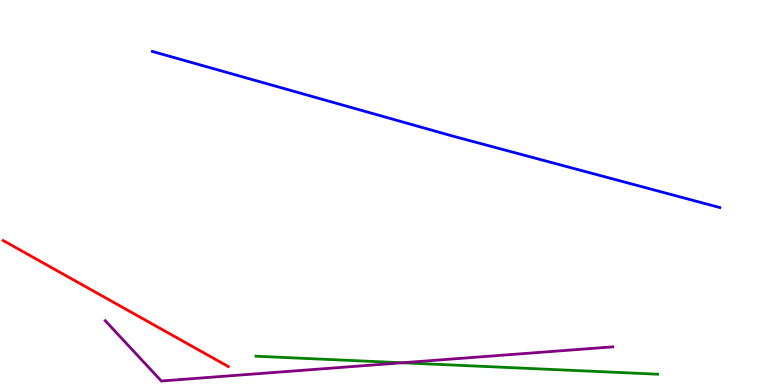[{'lines': ['blue', 'red'], 'intersections': []}, {'lines': ['green', 'red'], 'intersections': []}, {'lines': ['purple', 'red'], 'intersections': []}, {'lines': ['blue', 'green'], 'intersections': []}, {'lines': ['blue', 'purple'], 'intersections': []}, {'lines': ['green', 'purple'], 'intersections': [{'x': 5.19, 'y': 0.577}]}]